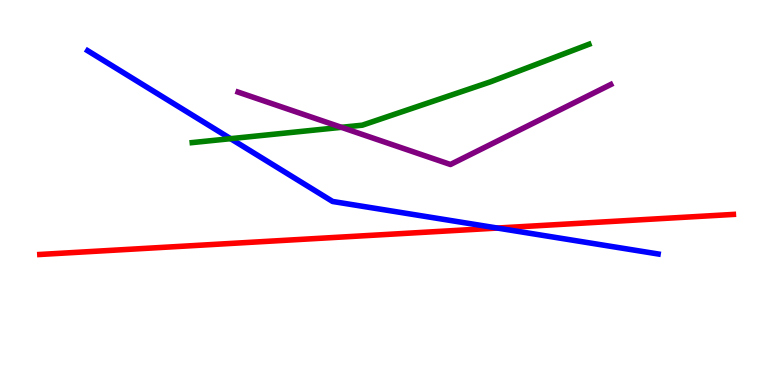[{'lines': ['blue', 'red'], 'intersections': [{'x': 6.42, 'y': 4.08}]}, {'lines': ['green', 'red'], 'intersections': []}, {'lines': ['purple', 'red'], 'intersections': []}, {'lines': ['blue', 'green'], 'intersections': [{'x': 2.98, 'y': 6.4}]}, {'lines': ['blue', 'purple'], 'intersections': []}, {'lines': ['green', 'purple'], 'intersections': [{'x': 4.41, 'y': 6.69}]}]